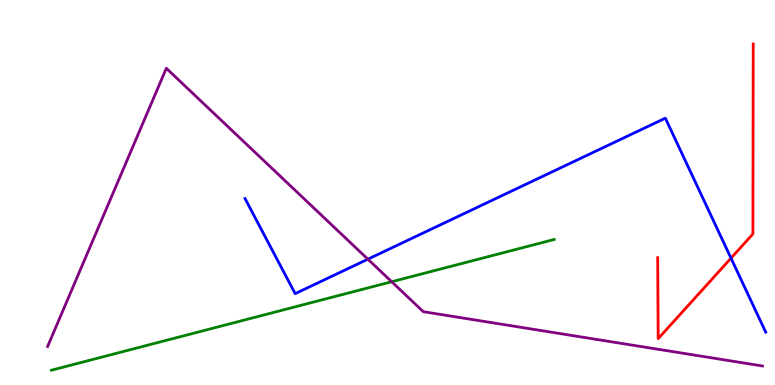[{'lines': ['blue', 'red'], 'intersections': [{'x': 9.43, 'y': 3.29}]}, {'lines': ['green', 'red'], 'intersections': []}, {'lines': ['purple', 'red'], 'intersections': []}, {'lines': ['blue', 'green'], 'intersections': []}, {'lines': ['blue', 'purple'], 'intersections': [{'x': 4.75, 'y': 3.27}]}, {'lines': ['green', 'purple'], 'intersections': [{'x': 5.05, 'y': 2.68}]}]